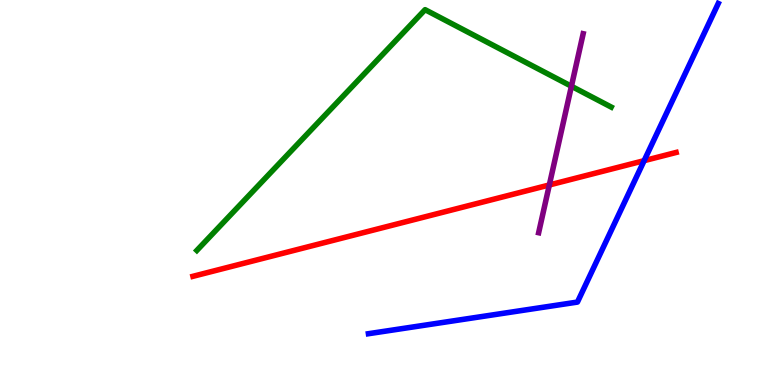[{'lines': ['blue', 'red'], 'intersections': [{'x': 8.31, 'y': 5.83}]}, {'lines': ['green', 'red'], 'intersections': []}, {'lines': ['purple', 'red'], 'intersections': [{'x': 7.09, 'y': 5.2}]}, {'lines': ['blue', 'green'], 'intersections': []}, {'lines': ['blue', 'purple'], 'intersections': []}, {'lines': ['green', 'purple'], 'intersections': [{'x': 7.37, 'y': 7.76}]}]